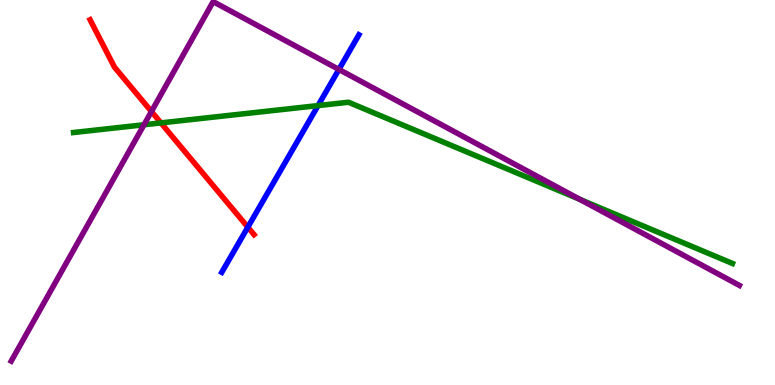[{'lines': ['blue', 'red'], 'intersections': [{'x': 3.2, 'y': 4.1}]}, {'lines': ['green', 'red'], 'intersections': [{'x': 2.08, 'y': 6.81}]}, {'lines': ['purple', 'red'], 'intersections': [{'x': 1.95, 'y': 7.1}]}, {'lines': ['blue', 'green'], 'intersections': [{'x': 4.1, 'y': 7.26}]}, {'lines': ['blue', 'purple'], 'intersections': [{'x': 4.37, 'y': 8.2}]}, {'lines': ['green', 'purple'], 'intersections': [{'x': 1.86, 'y': 6.76}, {'x': 7.48, 'y': 4.82}]}]